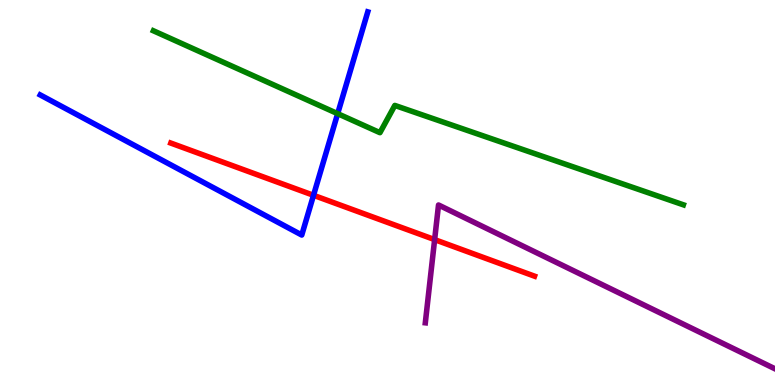[{'lines': ['blue', 'red'], 'intersections': [{'x': 4.05, 'y': 4.93}]}, {'lines': ['green', 'red'], 'intersections': []}, {'lines': ['purple', 'red'], 'intersections': [{'x': 5.61, 'y': 3.78}]}, {'lines': ['blue', 'green'], 'intersections': [{'x': 4.36, 'y': 7.05}]}, {'lines': ['blue', 'purple'], 'intersections': []}, {'lines': ['green', 'purple'], 'intersections': []}]